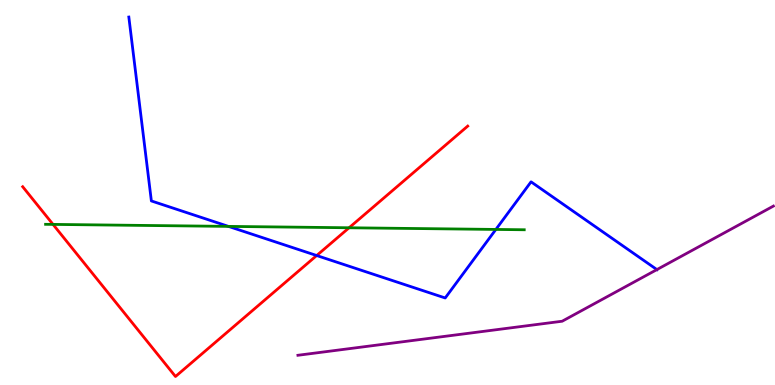[{'lines': ['blue', 'red'], 'intersections': [{'x': 4.09, 'y': 3.36}]}, {'lines': ['green', 'red'], 'intersections': [{'x': 0.684, 'y': 4.17}, {'x': 4.5, 'y': 4.08}]}, {'lines': ['purple', 'red'], 'intersections': []}, {'lines': ['blue', 'green'], 'intersections': [{'x': 2.95, 'y': 4.12}, {'x': 6.4, 'y': 4.04}]}, {'lines': ['blue', 'purple'], 'intersections': [{'x': 8.48, 'y': 3.0}]}, {'lines': ['green', 'purple'], 'intersections': []}]